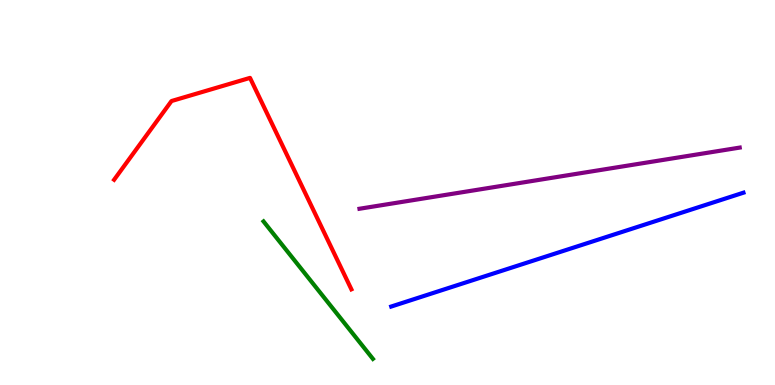[{'lines': ['blue', 'red'], 'intersections': []}, {'lines': ['green', 'red'], 'intersections': []}, {'lines': ['purple', 'red'], 'intersections': []}, {'lines': ['blue', 'green'], 'intersections': []}, {'lines': ['blue', 'purple'], 'intersections': []}, {'lines': ['green', 'purple'], 'intersections': []}]